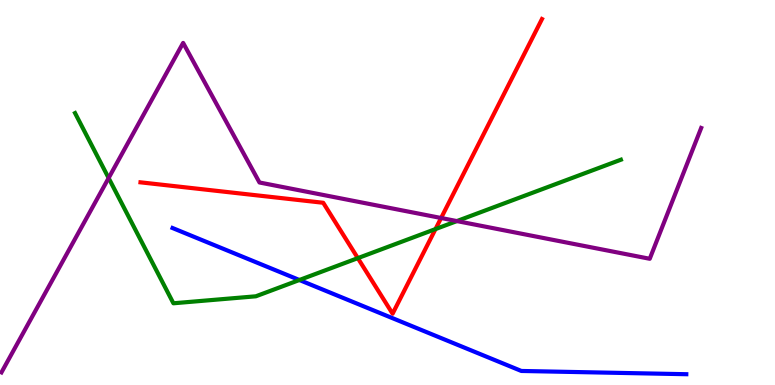[{'lines': ['blue', 'red'], 'intersections': []}, {'lines': ['green', 'red'], 'intersections': [{'x': 4.62, 'y': 3.3}, {'x': 5.62, 'y': 4.05}]}, {'lines': ['purple', 'red'], 'intersections': [{'x': 5.69, 'y': 4.34}]}, {'lines': ['blue', 'green'], 'intersections': [{'x': 3.86, 'y': 2.73}]}, {'lines': ['blue', 'purple'], 'intersections': []}, {'lines': ['green', 'purple'], 'intersections': [{'x': 1.4, 'y': 5.38}, {'x': 5.9, 'y': 4.26}]}]